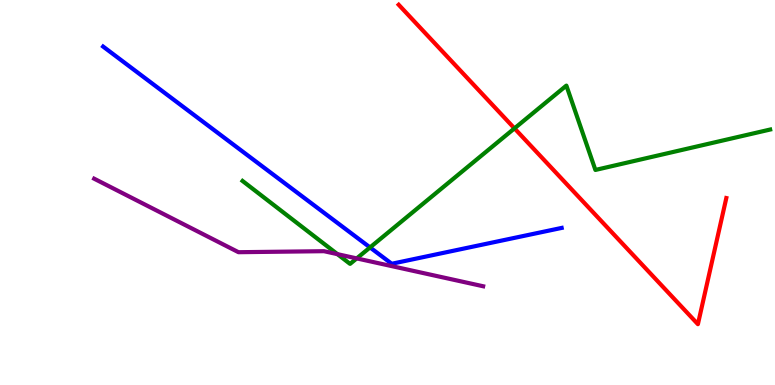[{'lines': ['blue', 'red'], 'intersections': []}, {'lines': ['green', 'red'], 'intersections': [{'x': 6.64, 'y': 6.67}]}, {'lines': ['purple', 'red'], 'intersections': []}, {'lines': ['blue', 'green'], 'intersections': [{'x': 4.77, 'y': 3.57}]}, {'lines': ['blue', 'purple'], 'intersections': []}, {'lines': ['green', 'purple'], 'intersections': [{'x': 4.35, 'y': 3.4}, {'x': 4.6, 'y': 3.29}]}]